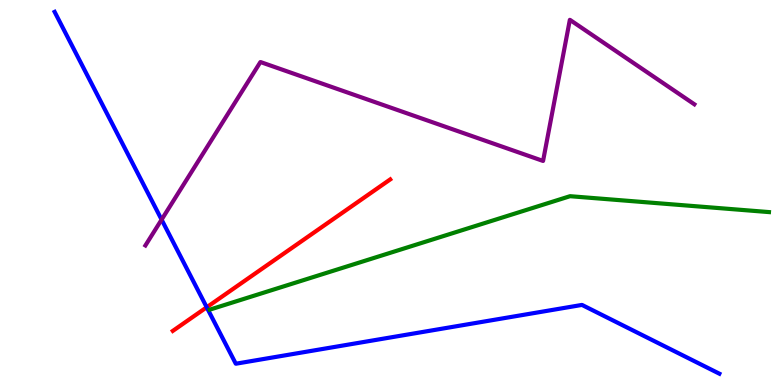[{'lines': ['blue', 'red'], 'intersections': [{'x': 2.67, 'y': 2.02}]}, {'lines': ['green', 'red'], 'intersections': []}, {'lines': ['purple', 'red'], 'intersections': []}, {'lines': ['blue', 'green'], 'intersections': []}, {'lines': ['blue', 'purple'], 'intersections': [{'x': 2.09, 'y': 4.3}]}, {'lines': ['green', 'purple'], 'intersections': []}]